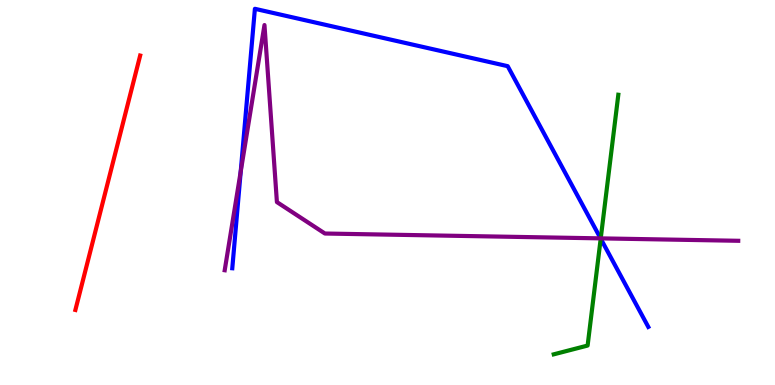[{'lines': ['blue', 'red'], 'intersections': []}, {'lines': ['green', 'red'], 'intersections': []}, {'lines': ['purple', 'red'], 'intersections': []}, {'lines': ['blue', 'green'], 'intersections': [{'x': 7.75, 'y': 3.8}]}, {'lines': ['blue', 'purple'], 'intersections': [{'x': 3.11, 'y': 5.54}, {'x': 7.75, 'y': 3.81}]}, {'lines': ['green', 'purple'], 'intersections': [{'x': 7.75, 'y': 3.81}]}]